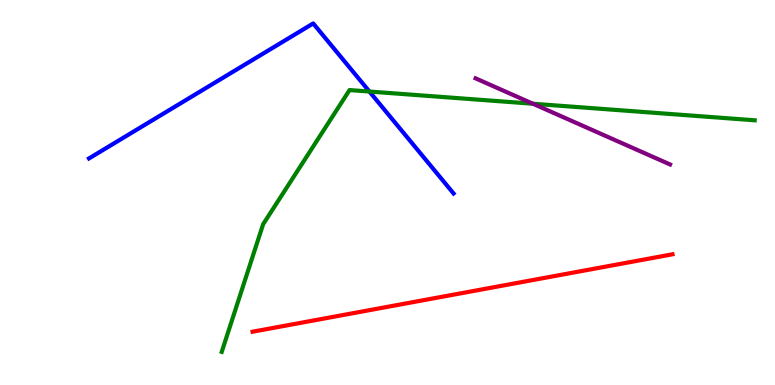[{'lines': ['blue', 'red'], 'intersections': []}, {'lines': ['green', 'red'], 'intersections': []}, {'lines': ['purple', 'red'], 'intersections': []}, {'lines': ['blue', 'green'], 'intersections': [{'x': 4.77, 'y': 7.62}]}, {'lines': ['blue', 'purple'], 'intersections': []}, {'lines': ['green', 'purple'], 'intersections': [{'x': 6.88, 'y': 7.31}]}]